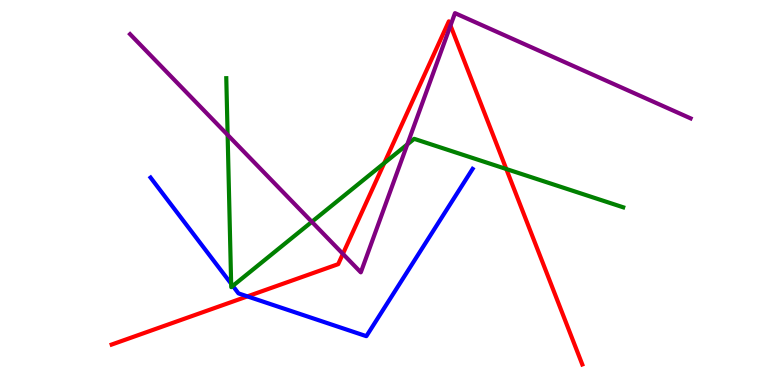[{'lines': ['blue', 'red'], 'intersections': [{'x': 3.19, 'y': 2.3}]}, {'lines': ['green', 'red'], 'intersections': [{'x': 4.96, 'y': 5.76}, {'x': 6.53, 'y': 5.61}]}, {'lines': ['purple', 'red'], 'intersections': [{'x': 4.42, 'y': 3.41}, {'x': 5.81, 'y': 9.34}]}, {'lines': ['blue', 'green'], 'intersections': [{'x': 2.98, 'y': 2.63}, {'x': 3.0, 'y': 2.57}]}, {'lines': ['blue', 'purple'], 'intersections': []}, {'lines': ['green', 'purple'], 'intersections': [{'x': 2.94, 'y': 6.5}, {'x': 4.02, 'y': 4.24}, {'x': 5.26, 'y': 6.25}]}]